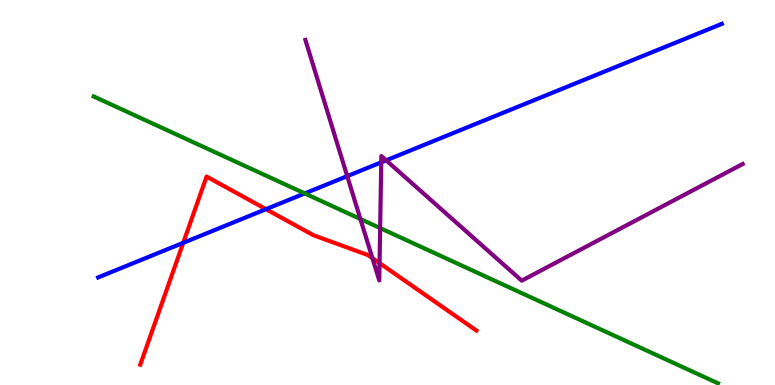[{'lines': ['blue', 'red'], 'intersections': [{'x': 2.36, 'y': 3.69}, {'x': 3.43, 'y': 4.57}]}, {'lines': ['green', 'red'], 'intersections': []}, {'lines': ['purple', 'red'], 'intersections': [{'x': 4.81, 'y': 3.3}, {'x': 4.9, 'y': 3.17}]}, {'lines': ['blue', 'green'], 'intersections': [{'x': 3.93, 'y': 4.98}]}, {'lines': ['blue', 'purple'], 'intersections': [{'x': 4.48, 'y': 5.42}, {'x': 4.92, 'y': 5.78}, {'x': 4.98, 'y': 5.84}]}, {'lines': ['green', 'purple'], 'intersections': [{'x': 4.65, 'y': 4.31}, {'x': 4.91, 'y': 4.08}]}]